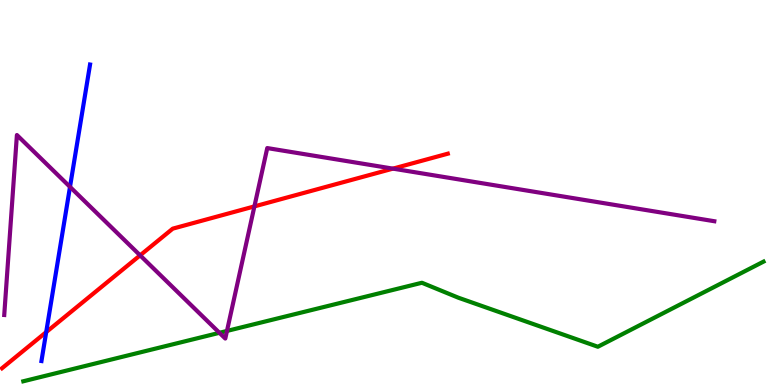[{'lines': ['blue', 'red'], 'intersections': [{'x': 0.596, 'y': 1.37}]}, {'lines': ['green', 'red'], 'intersections': []}, {'lines': ['purple', 'red'], 'intersections': [{'x': 1.81, 'y': 3.37}, {'x': 3.28, 'y': 4.64}, {'x': 5.07, 'y': 5.62}]}, {'lines': ['blue', 'green'], 'intersections': []}, {'lines': ['blue', 'purple'], 'intersections': [{'x': 0.903, 'y': 5.15}]}, {'lines': ['green', 'purple'], 'intersections': [{'x': 2.83, 'y': 1.36}, {'x': 2.93, 'y': 1.4}]}]